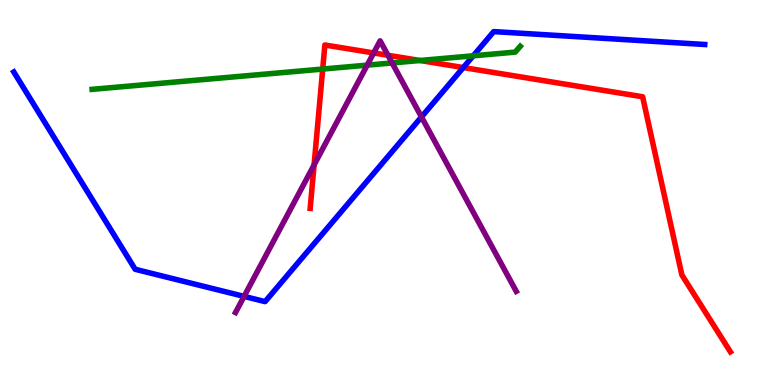[{'lines': ['blue', 'red'], 'intersections': [{'x': 5.98, 'y': 8.25}]}, {'lines': ['green', 'red'], 'intersections': [{'x': 4.16, 'y': 8.21}, {'x': 5.42, 'y': 8.43}]}, {'lines': ['purple', 'red'], 'intersections': [{'x': 4.05, 'y': 5.72}, {'x': 4.82, 'y': 8.62}, {'x': 5.01, 'y': 8.56}]}, {'lines': ['blue', 'green'], 'intersections': [{'x': 6.11, 'y': 8.55}]}, {'lines': ['blue', 'purple'], 'intersections': [{'x': 3.15, 'y': 2.3}, {'x': 5.44, 'y': 6.96}]}, {'lines': ['green', 'purple'], 'intersections': [{'x': 4.74, 'y': 8.31}, {'x': 5.06, 'y': 8.37}]}]